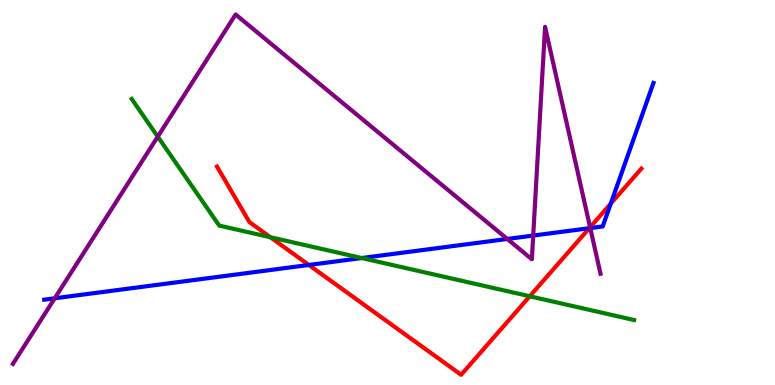[{'lines': ['blue', 'red'], 'intersections': [{'x': 3.99, 'y': 3.12}, {'x': 7.6, 'y': 4.07}, {'x': 7.88, 'y': 4.71}]}, {'lines': ['green', 'red'], 'intersections': [{'x': 3.49, 'y': 3.84}, {'x': 6.84, 'y': 2.3}]}, {'lines': ['purple', 'red'], 'intersections': [{'x': 7.61, 'y': 4.1}]}, {'lines': ['blue', 'green'], 'intersections': [{'x': 4.67, 'y': 3.3}]}, {'lines': ['blue', 'purple'], 'intersections': [{'x': 0.706, 'y': 2.25}, {'x': 6.55, 'y': 3.79}, {'x': 6.88, 'y': 3.88}, {'x': 7.62, 'y': 4.08}]}, {'lines': ['green', 'purple'], 'intersections': [{'x': 2.04, 'y': 6.45}]}]